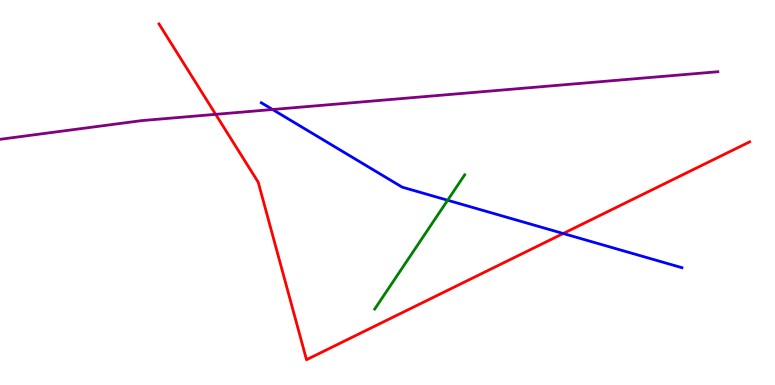[{'lines': ['blue', 'red'], 'intersections': [{'x': 7.27, 'y': 3.93}]}, {'lines': ['green', 'red'], 'intersections': []}, {'lines': ['purple', 'red'], 'intersections': [{'x': 2.78, 'y': 7.03}]}, {'lines': ['blue', 'green'], 'intersections': [{'x': 5.78, 'y': 4.8}]}, {'lines': ['blue', 'purple'], 'intersections': [{'x': 3.52, 'y': 7.16}]}, {'lines': ['green', 'purple'], 'intersections': []}]